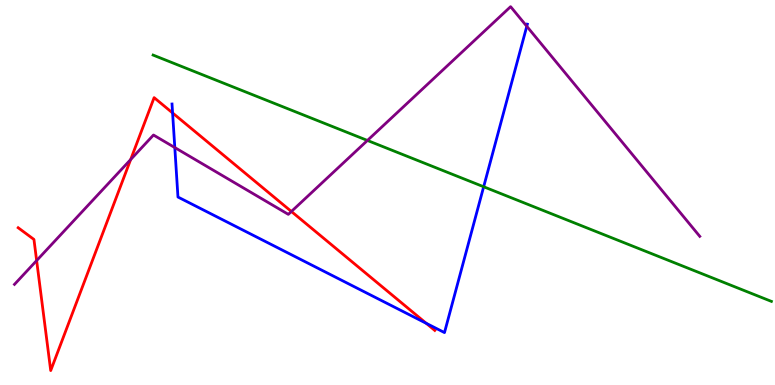[{'lines': ['blue', 'red'], 'intersections': [{'x': 2.23, 'y': 7.07}, {'x': 5.5, 'y': 1.6}]}, {'lines': ['green', 'red'], 'intersections': []}, {'lines': ['purple', 'red'], 'intersections': [{'x': 0.473, 'y': 3.23}, {'x': 1.69, 'y': 5.86}, {'x': 3.76, 'y': 4.51}]}, {'lines': ['blue', 'green'], 'intersections': [{'x': 6.24, 'y': 5.15}]}, {'lines': ['blue', 'purple'], 'intersections': [{'x': 2.26, 'y': 6.17}, {'x': 6.8, 'y': 9.32}]}, {'lines': ['green', 'purple'], 'intersections': [{'x': 4.74, 'y': 6.35}]}]